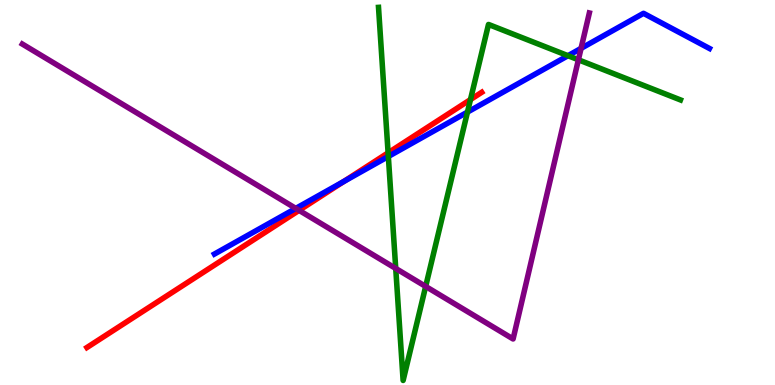[{'lines': ['blue', 'red'], 'intersections': [{'x': 4.44, 'y': 5.29}]}, {'lines': ['green', 'red'], 'intersections': [{'x': 5.01, 'y': 6.03}, {'x': 6.07, 'y': 7.41}]}, {'lines': ['purple', 'red'], 'intersections': [{'x': 3.86, 'y': 4.54}]}, {'lines': ['blue', 'green'], 'intersections': [{'x': 5.01, 'y': 5.94}, {'x': 6.03, 'y': 7.09}, {'x': 7.33, 'y': 8.55}]}, {'lines': ['blue', 'purple'], 'intersections': [{'x': 3.82, 'y': 4.59}, {'x': 7.5, 'y': 8.74}]}, {'lines': ['green', 'purple'], 'intersections': [{'x': 5.11, 'y': 3.03}, {'x': 5.49, 'y': 2.56}, {'x': 7.46, 'y': 8.45}]}]